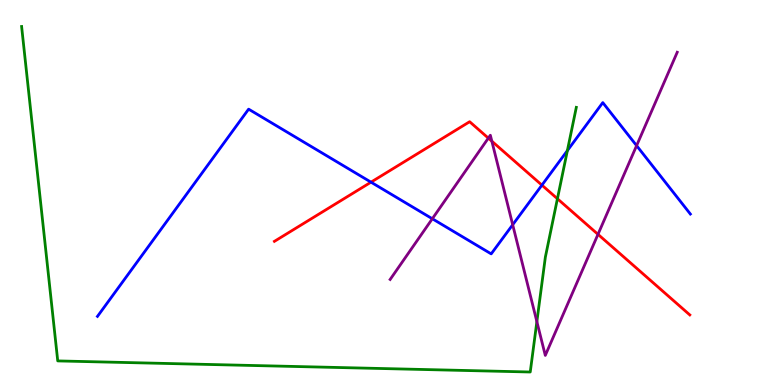[{'lines': ['blue', 'red'], 'intersections': [{'x': 4.79, 'y': 5.27}, {'x': 6.99, 'y': 5.19}]}, {'lines': ['green', 'red'], 'intersections': [{'x': 7.19, 'y': 4.84}]}, {'lines': ['purple', 'red'], 'intersections': [{'x': 6.3, 'y': 6.41}, {'x': 6.35, 'y': 6.33}, {'x': 7.72, 'y': 3.91}]}, {'lines': ['blue', 'green'], 'intersections': [{'x': 7.32, 'y': 6.09}]}, {'lines': ['blue', 'purple'], 'intersections': [{'x': 5.58, 'y': 4.32}, {'x': 6.62, 'y': 4.16}, {'x': 8.21, 'y': 6.22}]}, {'lines': ['green', 'purple'], 'intersections': [{'x': 6.93, 'y': 1.65}]}]